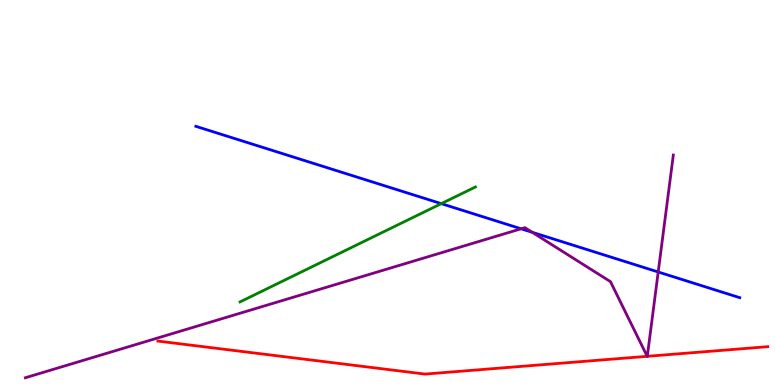[{'lines': ['blue', 'red'], 'intersections': []}, {'lines': ['green', 'red'], 'intersections': []}, {'lines': ['purple', 'red'], 'intersections': [{'x': 8.35, 'y': 0.745}, {'x': 8.35, 'y': 0.745}]}, {'lines': ['blue', 'green'], 'intersections': [{'x': 5.69, 'y': 4.71}]}, {'lines': ['blue', 'purple'], 'intersections': [{'x': 6.72, 'y': 4.06}, {'x': 6.87, 'y': 3.97}, {'x': 8.49, 'y': 2.94}]}, {'lines': ['green', 'purple'], 'intersections': []}]